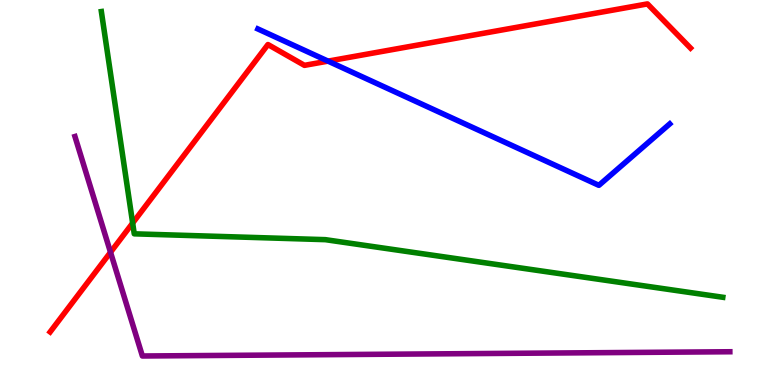[{'lines': ['blue', 'red'], 'intersections': [{'x': 4.23, 'y': 8.41}]}, {'lines': ['green', 'red'], 'intersections': [{'x': 1.71, 'y': 4.21}]}, {'lines': ['purple', 'red'], 'intersections': [{'x': 1.43, 'y': 3.45}]}, {'lines': ['blue', 'green'], 'intersections': []}, {'lines': ['blue', 'purple'], 'intersections': []}, {'lines': ['green', 'purple'], 'intersections': []}]